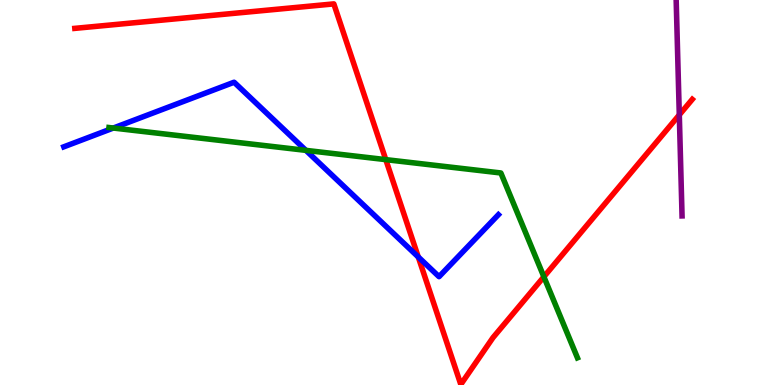[{'lines': ['blue', 'red'], 'intersections': [{'x': 5.4, 'y': 3.33}]}, {'lines': ['green', 'red'], 'intersections': [{'x': 4.98, 'y': 5.85}, {'x': 7.02, 'y': 2.81}]}, {'lines': ['purple', 'red'], 'intersections': [{'x': 8.77, 'y': 7.02}]}, {'lines': ['blue', 'green'], 'intersections': [{'x': 1.46, 'y': 6.67}, {'x': 3.95, 'y': 6.09}]}, {'lines': ['blue', 'purple'], 'intersections': []}, {'lines': ['green', 'purple'], 'intersections': []}]